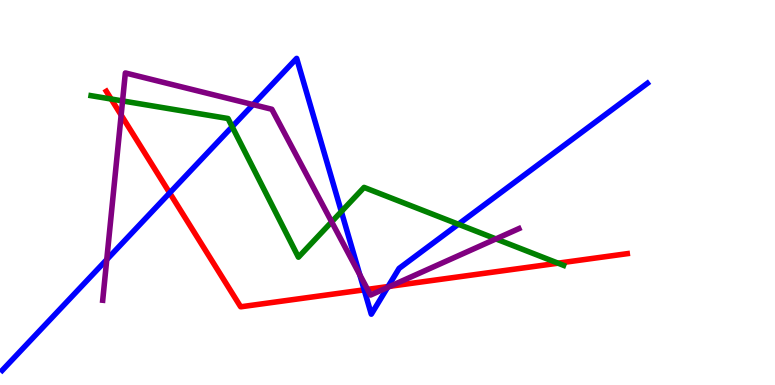[{'lines': ['blue', 'red'], 'intersections': [{'x': 2.19, 'y': 4.99}, {'x': 4.7, 'y': 2.47}, {'x': 5.01, 'y': 2.56}]}, {'lines': ['green', 'red'], 'intersections': [{'x': 1.43, 'y': 7.43}, {'x': 7.2, 'y': 3.16}]}, {'lines': ['purple', 'red'], 'intersections': [{'x': 1.56, 'y': 7.01}, {'x': 4.74, 'y': 2.48}, {'x': 5.03, 'y': 2.56}]}, {'lines': ['blue', 'green'], 'intersections': [{'x': 3.0, 'y': 6.71}, {'x': 4.4, 'y': 4.5}, {'x': 5.91, 'y': 4.18}]}, {'lines': ['blue', 'purple'], 'intersections': [{'x': 1.38, 'y': 3.26}, {'x': 3.26, 'y': 7.28}, {'x': 4.64, 'y': 2.86}, {'x': 5.0, 'y': 2.53}]}, {'lines': ['green', 'purple'], 'intersections': [{'x': 1.58, 'y': 7.38}, {'x': 4.28, 'y': 4.24}, {'x': 6.4, 'y': 3.79}]}]